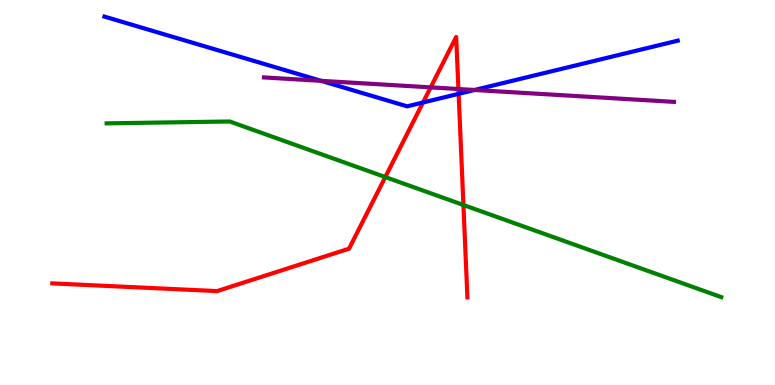[{'lines': ['blue', 'red'], 'intersections': [{'x': 5.46, 'y': 7.34}, {'x': 5.92, 'y': 7.56}]}, {'lines': ['green', 'red'], 'intersections': [{'x': 4.97, 'y': 5.4}, {'x': 5.98, 'y': 4.68}]}, {'lines': ['purple', 'red'], 'intersections': [{'x': 5.56, 'y': 7.73}, {'x': 5.92, 'y': 7.69}]}, {'lines': ['blue', 'green'], 'intersections': []}, {'lines': ['blue', 'purple'], 'intersections': [{'x': 4.14, 'y': 7.9}, {'x': 6.12, 'y': 7.66}]}, {'lines': ['green', 'purple'], 'intersections': []}]